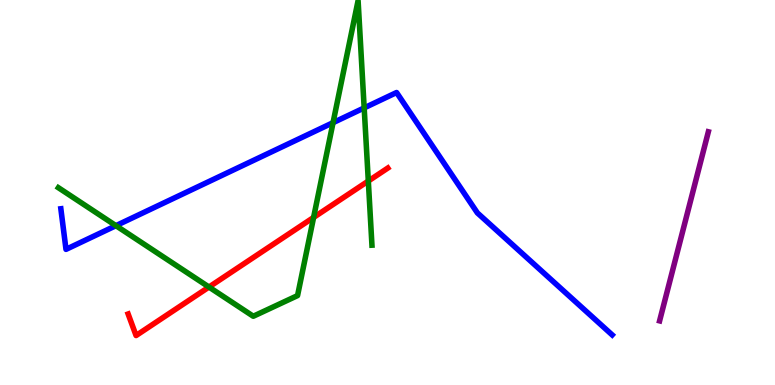[{'lines': ['blue', 'red'], 'intersections': []}, {'lines': ['green', 'red'], 'intersections': [{'x': 2.7, 'y': 2.54}, {'x': 4.05, 'y': 4.35}, {'x': 4.75, 'y': 5.3}]}, {'lines': ['purple', 'red'], 'intersections': []}, {'lines': ['blue', 'green'], 'intersections': [{'x': 1.5, 'y': 4.14}, {'x': 4.3, 'y': 6.81}, {'x': 4.7, 'y': 7.2}]}, {'lines': ['blue', 'purple'], 'intersections': []}, {'lines': ['green', 'purple'], 'intersections': []}]